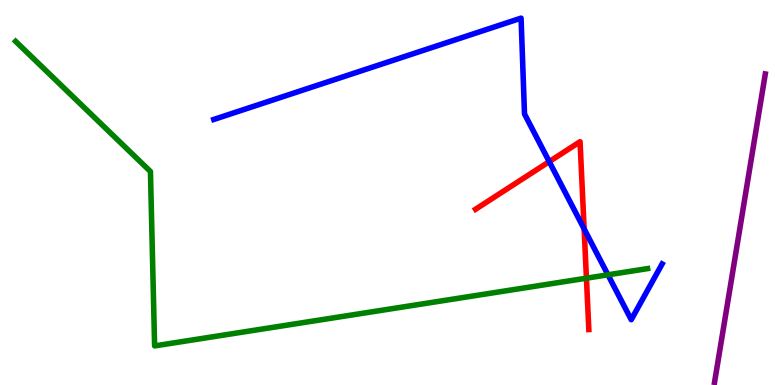[{'lines': ['blue', 'red'], 'intersections': [{'x': 7.09, 'y': 5.8}, {'x': 7.54, 'y': 4.05}]}, {'lines': ['green', 'red'], 'intersections': [{'x': 7.57, 'y': 2.77}]}, {'lines': ['purple', 'red'], 'intersections': []}, {'lines': ['blue', 'green'], 'intersections': [{'x': 7.84, 'y': 2.86}]}, {'lines': ['blue', 'purple'], 'intersections': []}, {'lines': ['green', 'purple'], 'intersections': []}]